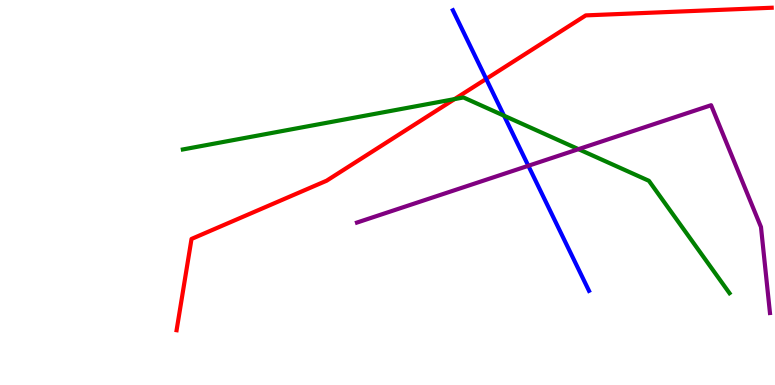[{'lines': ['blue', 'red'], 'intersections': [{'x': 6.27, 'y': 7.95}]}, {'lines': ['green', 'red'], 'intersections': [{'x': 5.86, 'y': 7.43}]}, {'lines': ['purple', 'red'], 'intersections': []}, {'lines': ['blue', 'green'], 'intersections': [{'x': 6.5, 'y': 6.99}]}, {'lines': ['blue', 'purple'], 'intersections': [{'x': 6.82, 'y': 5.69}]}, {'lines': ['green', 'purple'], 'intersections': [{'x': 7.46, 'y': 6.13}]}]